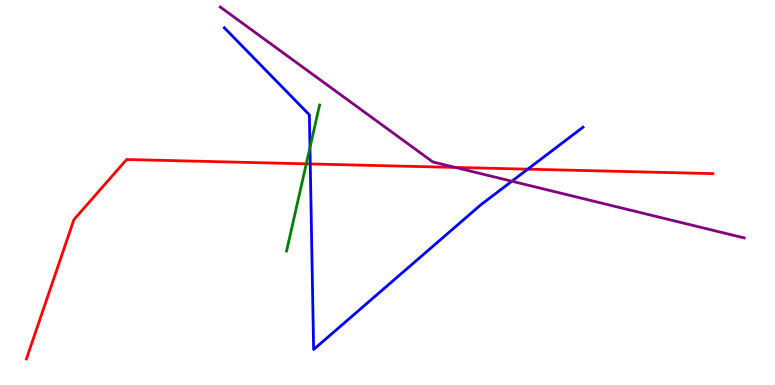[{'lines': ['blue', 'red'], 'intersections': [{'x': 4.0, 'y': 5.74}, {'x': 6.81, 'y': 5.61}]}, {'lines': ['green', 'red'], 'intersections': [{'x': 3.95, 'y': 5.74}]}, {'lines': ['purple', 'red'], 'intersections': [{'x': 5.88, 'y': 5.65}]}, {'lines': ['blue', 'green'], 'intersections': [{'x': 4.0, 'y': 6.17}]}, {'lines': ['blue', 'purple'], 'intersections': [{'x': 6.6, 'y': 5.29}]}, {'lines': ['green', 'purple'], 'intersections': []}]